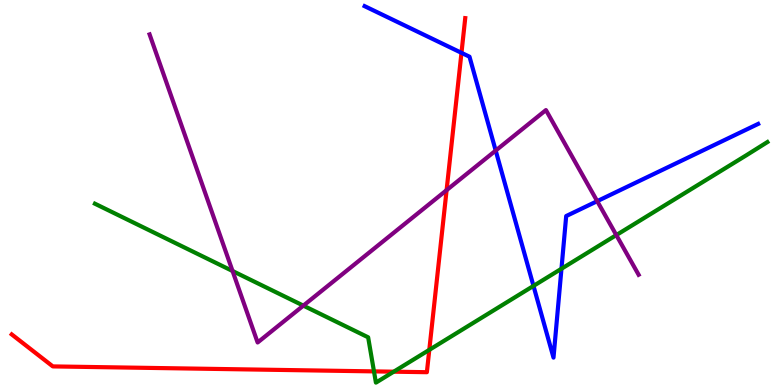[{'lines': ['blue', 'red'], 'intersections': [{'x': 5.95, 'y': 8.63}]}, {'lines': ['green', 'red'], 'intersections': [{'x': 4.83, 'y': 0.354}, {'x': 5.08, 'y': 0.346}, {'x': 5.54, 'y': 0.913}]}, {'lines': ['purple', 'red'], 'intersections': [{'x': 5.76, 'y': 5.06}]}, {'lines': ['blue', 'green'], 'intersections': [{'x': 6.88, 'y': 2.57}, {'x': 7.24, 'y': 3.02}]}, {'lines': ['blue', 'purple'], 'intersections': [{'x': 6.4, 'y': 6.09}, {'x': 7.71, 'y': 4.77}]}, {'lines': ['green', 'purple'], 'intersections': [{'x': 3.0, 'y': 2.96}, {'x': 3.91, 'y': 2.06}, {'x': 7.95, 'y': 3.89}]}]